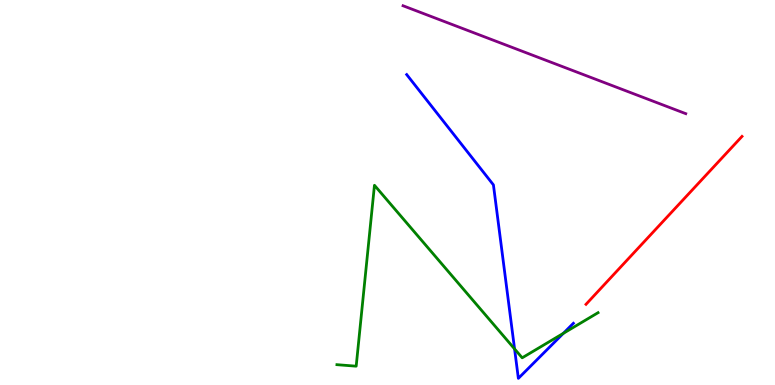[{'lines': ['blue', 'red'], 'intersections': []}, {'lines': ['green', 'red'], 'intersections': []}, {'lines': ['purple', 'red'], 'intersections': []}, {'lines': ['blue', 'green'], 'intersections': [{'x': 6.64, 'y': 0.937}, {'x': 7.27, 'y': 1.34}]}, {'lines': ['blue', 'purple'], 'intersections': []}, {'lines': ['green', 'purple'], 'intersections': []}]